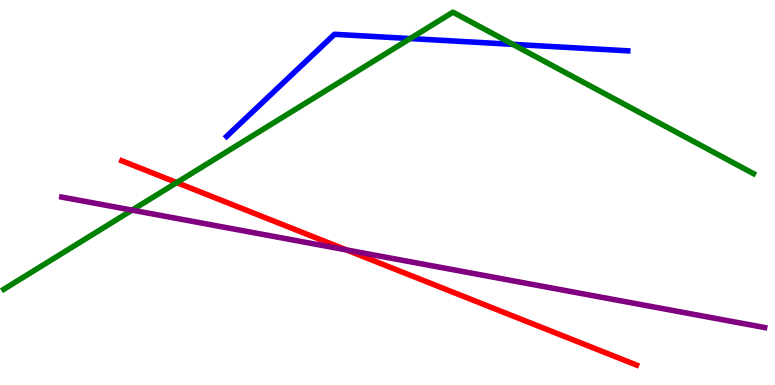[{'lines': ['blue', 'red'], 'intersections': []}, {'lines': ['green', 'red'], 'intersections': [{'x': 2.28, 'y': 5.26}]}, {'lines': ['purple', 'red'], 'intersections': [{'x': 4.47, 'y': 3.51}]}, {'lines': ['blue', 'green'], 'intersections': [{'x': 5.29, 'y': 9.0}, {'x': 6.62, 'y': 8.85}]}, {'lines': ['blue', 'purple'], 'intersections': []}, {'lines': ['green', 'purple'], 'intersections': [{'x': 1.7, 'y': 4.54}]}]